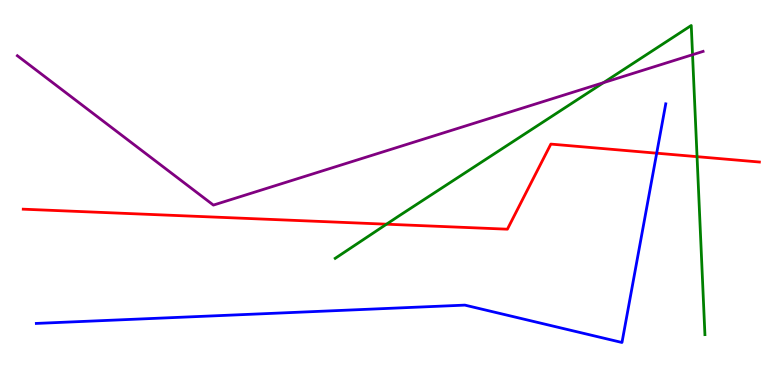[{'lines': ['blue', 'red'], 'intersections': [{'x': 8.47, 'y': 6.02}]}, {'lines': ['green', 'red'], 'intersections': [{'x': 4.99, 'y': 4.18}, {'x': 8.99, 'y': 5.93}]}, {'lines': ['purple', 'red'], 'intersections': []}, {'lines': ['blue', 'green'], 'intersections': []}, {'lines': ['blue', 'purple'], 'intersections': []}, {'lines': ['green', 'purple'], 'intersections': [{'x': 7.79, 'y': 7.85}, {'x': 8.94, 'y': 8.58}]}]